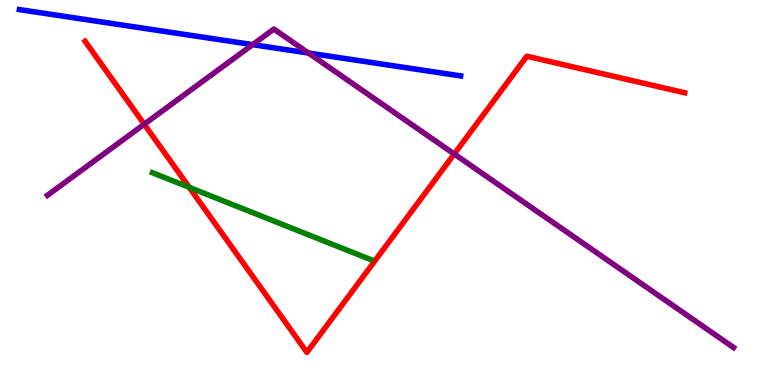[{'lines': ['blue', 'red'], 'intersections': []}, {'lines': ['green', 'red'], 'intersections': [{'x': 2.44, 'y': 5.13}]}, {'lines': ['purple', 'red'], 'intersections': [{'x': 1.86, 'y': 6.77}, {'x': 5.86, 'y': 6.0}]}, {'lines': ['blue', 'green'], 'intersections': []}, {'lines': ['blue', 'purple'], 'intersections': [{'x': 3.26, 'y': 8.84}, {'x': 3.98, 'y': 8.62}]}, {'lines': ['green', 'purple'], 'intersections': []}]